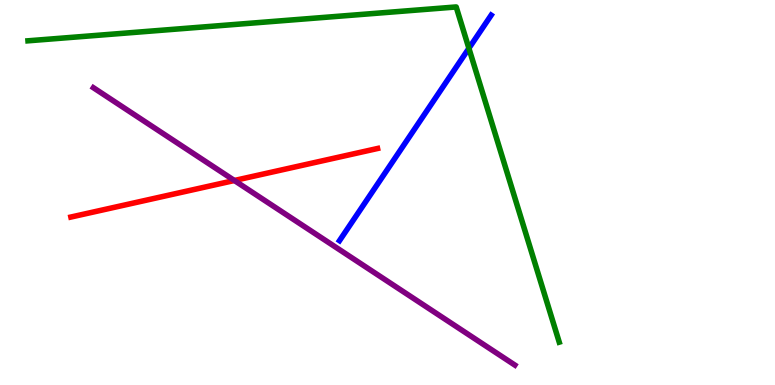[{'lines': ['blue', 'red'], 'intersections': []}, {'lines': ['green', 'red'], 'intersections': []}, {'lines': ['purple', 'red'], 'intersections': [{'x': 3.02, 'y': 5.31}]}, {'lines': ['blue', 'green'], 'intersections': [{'x': 6.05, 'y': 8.75}]}, {'lines': ['blue', 'purple'], 'intersections': []}, {'lines': ['green', 'purple'], 'intersections': []}]